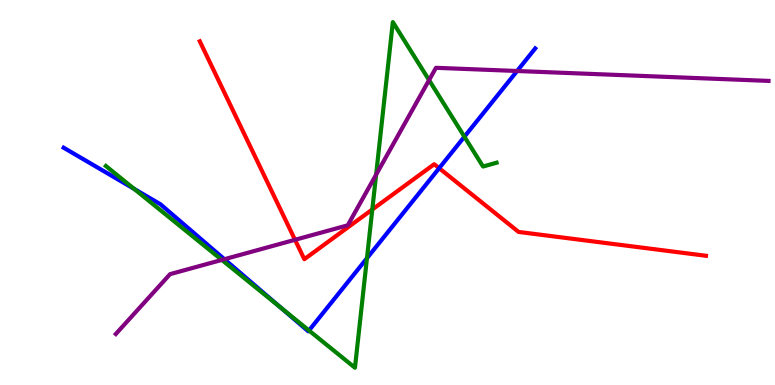[{'lines': ['blue', 'red'], 'intersections': [{'x': 5.67, 'y': 5.63}]}, {'lines': ['green', 'red'], 'intersections': [{'x': 4.8, 'y': 4.56}]}, {'lines': ['purple', 'red'], 'intersections': [{'x': 3.81, 'y': 3.77}]}, {'lines': ['blue', 'green'], 'intersections': [{'x': 1.73, 'y': 5.09}, {'x': 3.62, 'y': 2.01}, {'x': 3.99, 'y': 1.42}, {'x': 4.73, 'y': 3.29}, {'x': 5.99, 'y': 6.45}]}, {'lines': ['blue', 'purple'], 'intersections': [{'x': 2.9, 'y': 3.27}, {'x': 6.67, 'y': 8.16}]}, {'lines': ['green', 'purple'], 'intersections': [{'x': 2.86, 'y': 3.25}, {'x': 4.85, 'y': 5.46}, {'x': 5.54, 'y': 7.92}]}]